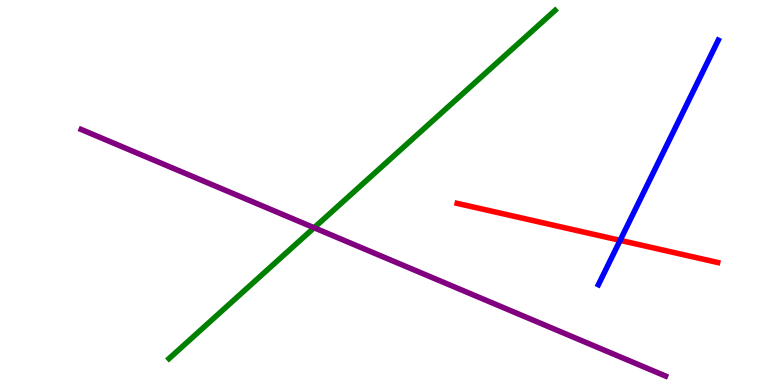[{'lines': ['blue', 'red'], 'intersections': [{'x': 8.0, 'y': 3.76}]}, {'lines': ['green', 'red'], 'intersections': []}, {'lines': ['purple', 'red'], 'intersections': []}, {'lines': ['blue', 'green'], 'intersections': []}, {'lines': ['blue', 'purple'], 'intersections': []}, {'lines': ['green', 'purple'], 'intersections': [{'x': 4.05, 'y': 4.08}]}]